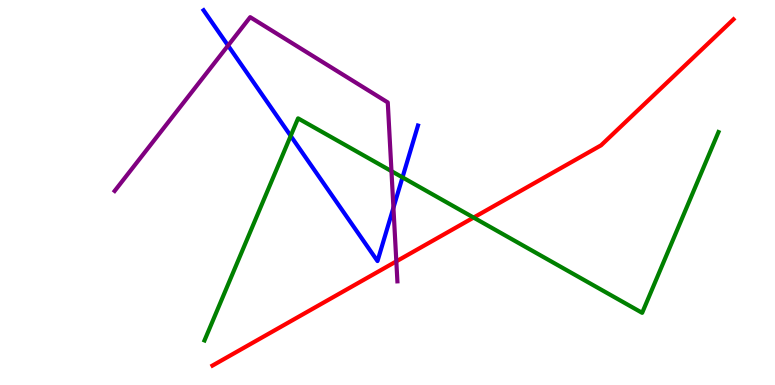[{'lines': ['blue', 'red'], 'intersections': []}, {'lines': ['green', 'red'], 'intersections': [{'x': 6.11, 'y': 4.35}]}, {'lines': ['purple', 'red'], 'intersections': [{'x': 5.11, 'y': 3.21}]}, {'lines': ['blue', 'green'], 'intersections': [{'x': 3.75, 'y': 6.47}, {'x': 5.19, 'y': 5.39}]}, {'lines': ['blue', 'purple'], 'intersections': [{'x': 2.94, 'y': 8.82}, {'x': 5.08, 'y': 4.6}]}, {'lines': ['green', 'purple'], 'intersections': [{'x': 5.05, 'y': 5.55}]}]